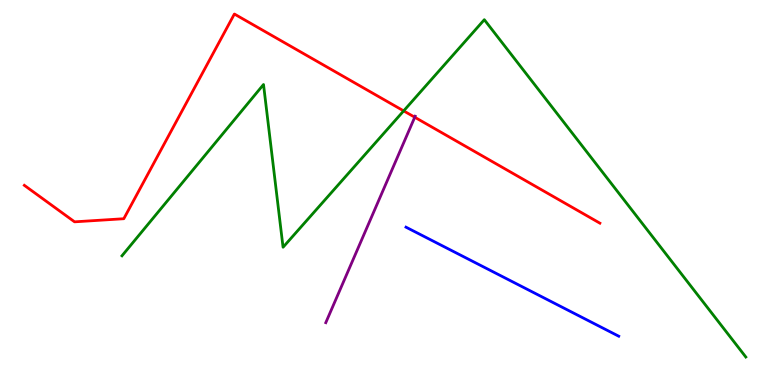[{'lines': ['blue', 'red'], 'intersections': []}, {'lines': ['green', 'red'], 'intersections': [{'x': 5.21, 'y': 7.12}]}, {'lines': ['purple', 'red'], 'intersections': [{'x': 5.35, 'y': 6.96}]}, {'lines': ['blue', 'green'], 'intersections': []}, {'lines': ['blue', 'purple'], 'intersections': []}, {'lines': ['green', 'purple'], 'intersections': []}]